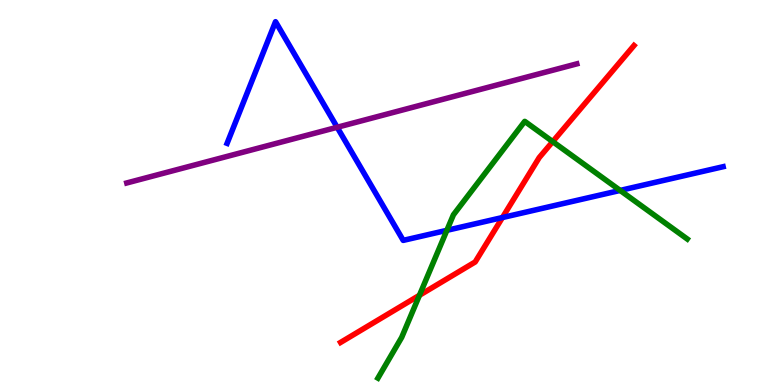[{'lines': ['blue', 'red'], 'intersections': [{'x': 6.48, 'y': 4.35}]}, {'lines': ['green', 'red'], 'intersections': [{'x': 5.41, 'y': 2.33}, {'x': 7.13, 'y': 6.32}]}, {'lines': ['purple', 'red'], 'intersections': []}, {'lines': ['blue', 'green'], 'intersections': [{'x': 5.77, 'y': 4.02}, {'x': 8.0, 'y': 5.05}]}, {'lines': ['blue', 'purple'], 'intersections': [{'x': 4.35, 'y': 6.69}]}, {'lines': ['green', 'purple'], 'intersections': []}]